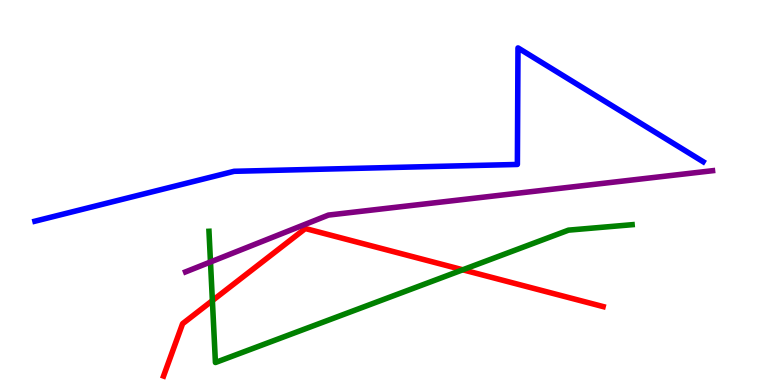[{'lines': ['blue', 'red'], 'intersections': []}, {'lines': ['green', 'red'], 'intersections': [{'x': 2.74, 'y': 2.19}, {'x': 5.97, 'y': 2.99}]}, {'lines': ['purple', 'red'], 'intersections': []}, {'lines': ['blue', 'green'], 'intersections': []}, {'lines': ['blue', 'purple'], 'intersections': []}, {'lines': ['green', 'purple'], 'intersections': [{'x': 2.72, 'y': 3.2}]}]